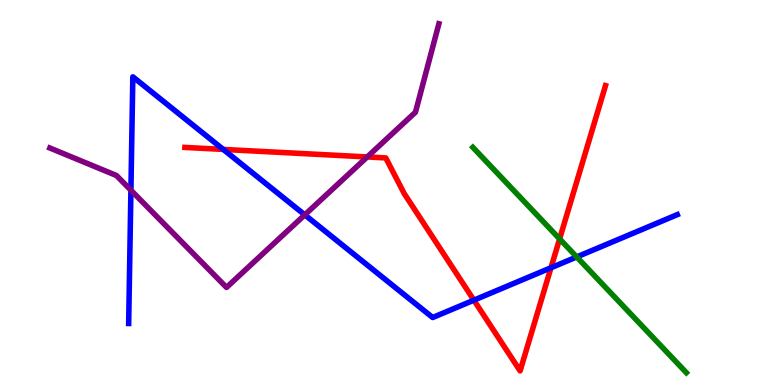[{'lines': ['blue', 'red'], 'intersections': [{'x': 2.88, 'y': 6.12}, {'x': 6.11, 'y': 2.2}, {'x': 7.11, 'y': 3.05}]}, {'lines': ['green', 'red'], 'intersections': [{'x': 7.22, 'y': 3.79}]}, {'lines': ['purple', 'red'], 'intersections': [{'x': 4.74, 'y': 5.92}]}, {'lines': ['blue', 'green'], 'intersections': [{'x': 7.44, 'y': 3.33}]}, {'lines': ['blue', 'purple'], 'intersections': [{'x': 1.69, 'y': 5.06}, {'x': 3.93, 'y': 4.42}]}, {'lines': ['green', 'purple'], 'intersections': []}]